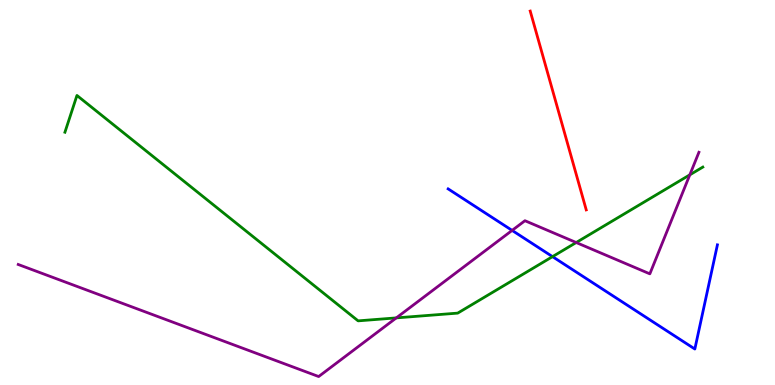[{'lines': ['blue', 'red'], 'intersections': []}, {'lines': ['green', 'red'], 'intersections': []}, {'lines': ['purple', 'red'], 'intersections': []}, {'lines': ['blue', 'green'], 'intersections': [{'x': 7.13, 'y': 3.33}]}, {'lines': ['blue', 'purple'], 'intersections': [{'x': 6.61, 'y': 4.02}]}, {'lines': ['green', 'purple'], 'intersections': [{'x': 5.11, 'y': 1.74}, {'x': 7.43, 'y': 3.7}, {'x': 8.9, 'y': 5.46}]}]